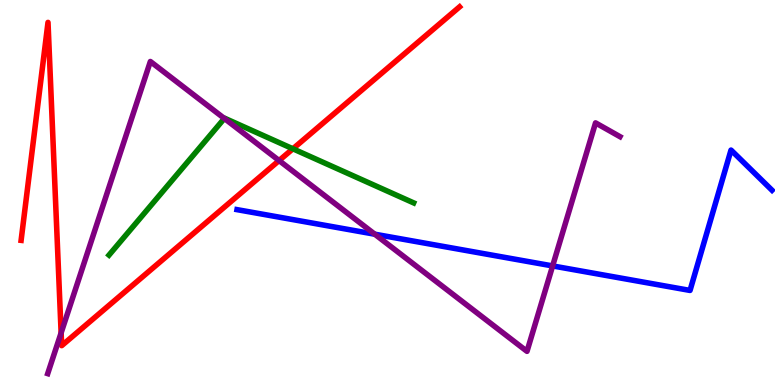[{'lines': ['blue', 'red'], 'intersections': []}, {'lines': ['green', 'red'], 'intersections': [{'x': 3.78, 'y': 6.14}]}, {'lines': ['purple', 'red'], 'intersections': [{'x': 0.789, 'y': 1.35}, {'x': 3.6, 'y': 5.83}]}, {'lines': ['blue', 'green'], 'intersections': []}, {'lines': ['blue', 'purple'], 'intersections': [{'x': 4.84, 'y': 3.92}, {'x': 7.13, 'y': 3.09}]}, {'lines': ['green', 'purple'], 'intersections': [{'x': 2.9, 'y': 6.92}]}]